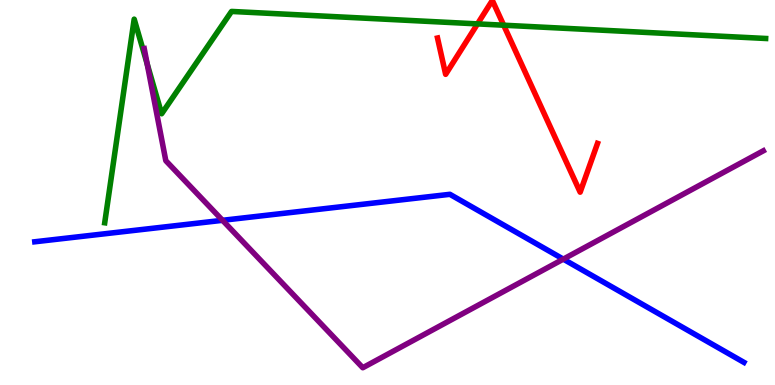[{'lines': ['blue', 'red'], 'intersections': []}, {'lines': ['green', 'red'], 'intersections': [{'x': 6.16, 'y': 9.38}, {'x': 6.5, 'y': 9.35}]}, {'lines': ['purple', 'red'], 'intersections': []}, {'lines': ['blue', 'green'], 'intersections': []}, {'lines': ['blue', 'purple'], 'intersections': [{'x': 2.87, 'y': 4.28}, {'x': 7.27, 'y': 3.27}]}, {'lines': ['green', 'purple'], 'intersections': [{'x': 1.9, 'y': 8.34}]}]